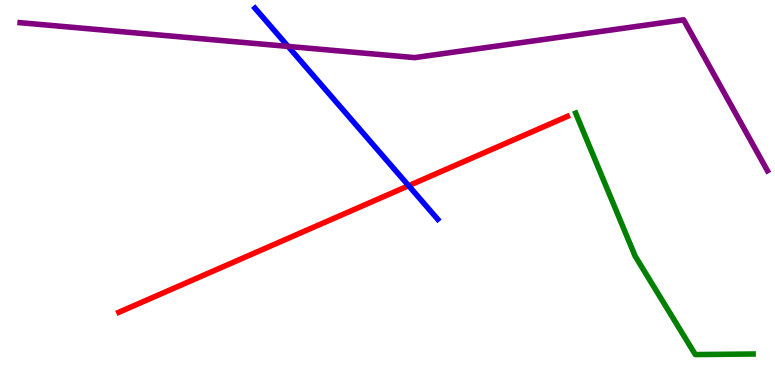[{'lines': ['blue', 'red'], 'intersections': [{'x': 5.27, 'y': 5.18}]}, {'lines': ['green', 'red'], 'intersections': []}, {'lines': ['purple', 'red'], 'intersections': []}, {'lines': ['blue', 'green'], 'intersections': []}, {'lines': ['blue', 'purple'], 'intersections': [{'x': 3.72, 'y': 8.79}]}, {'lines': ['green', 'purple'], 'intersections': []}]